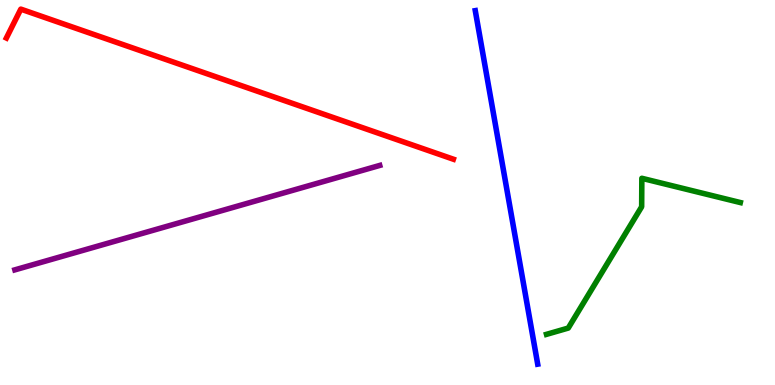[{'lines': ['blue', 'red'], 'intersections': []}, {'lines': ['green', 'red'], 'intersections': []}, {'lines': ['purple', 'red'], 'intersections': []}, {'lines': ['blue', 'green'], 'intersections': []}, {'lines': ['blue', 'purple'], 'intersections': []}, {'lines': ['green', 'purple'], 'intersections': []}]